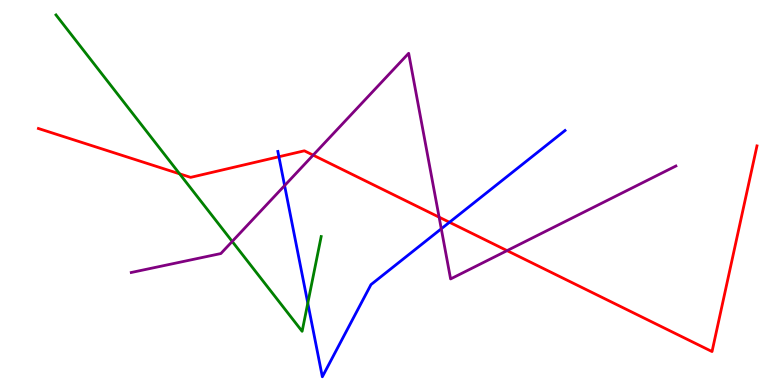[{'lines': ['blue', 'red'], 'intersections': [{'x': 3.6, 'y': 5.93}, {'x': 5.8, 'y': 4.23}]}, {'lines': ['green', 'red'], 'intersections': [{'x': 2.32, 'y': 5.48}]}, {'lines': ['purple', 'red'], 'intersections': [{'x': 4.04, 'y': 5.97}, {'x': 5.67, 'y': 4.36}, {'x': 6.54, 'y': 3.49}]}, {'lines': ['blue', 'green'], 'intersections': [{'x': 3.97, 'y': 2.13}]}, {'lines': ['blue', 'purple'], 'intersections': [{'x': 3.67, 'y': 5.18}, {'x': 5.69, 'y': 4.06}]}, {'lines': ['green', 'purple'], 'intersections': [{'x': 3.0, 'y': 3.73}]}]